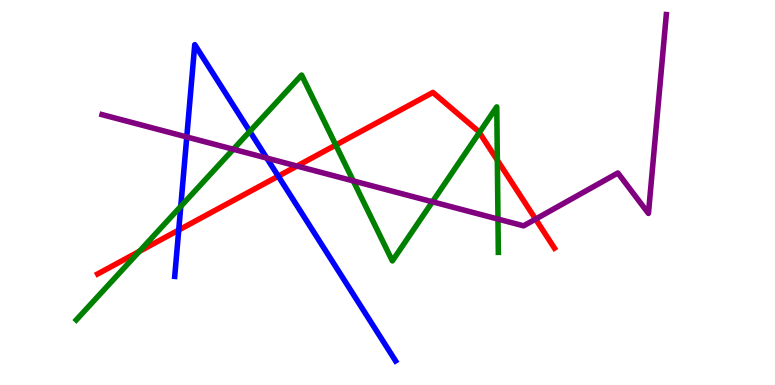[{'lines': ['blue', 'red'], 'intersections': [{'x': 2.31, 'y': 4.02}, {'x': 3.59, 'y': 5.42}]}, {'lines': ['green', 'red'], 'intersections': [{'x': 1.8, 'y': 3.47}, {'x': 4.33, 'y': 6.23}, {'x': 6.19, 'y': 6.56}, {'x': 6.42, 'y': 5.84}]}, {'lines': ['purple', 'red'], 'intersections': [{'x': 3.83, 'y': 5.69}, {'x': 6.91, 'y': 4.31}]}, {'lines': ['blue', 'green'], 'intersections': [{'x': 2.33, 'y': 4.64}, {'x': 3.22, 'y': 6.59}]}, {'lines': ['blue', 'purple'], 'intersections': [{'x': 2.41, 'y': 6.44}, {'x': 3.44, 'y': 5.89}]}, {'lines': ['green', 'purple'], 'intersections': [{'x': 3.01, 'y': 6.12}, {'x': 4.56, 'y': 5.3}, {'x': 5.58, 'y': 4.76}, {'x': 6.43, 'y': 4.31}]}]